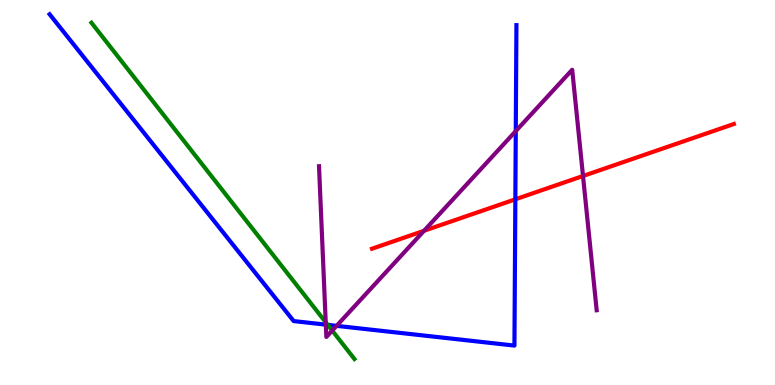[{'lines': ['blue', 'red'], 'intersections': [{'x': 6.65, 'y': 4.82}]}, {'lines': ['green', 'red'], 'intersections': []}, {'lines': ['purple', 'red'], 'intersections': [{'x': 5.47, 'y': 4.01}, {'x': 7.52, 'y': 5.43}]}, {'lines': ['blue', 'green'], 'intersections': [{'x': 4.23, 'y': 1.56}]}, {'lines': ['blue', 'purple'], 'intersections': [{'x': 4.2, 'y': 1.57}, {'x': 4.34, 'y': 1.54}, {'x': 6.66, 'y': 6.59}]}, {'lines': ['green', 'purple'], 'intersections': [{'x': 4.2, 'y': 1.63}, {'x': 4.29, 'y': 1.41}]}]